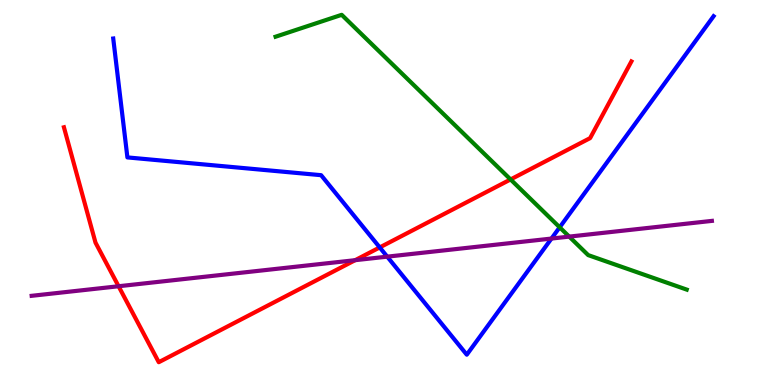[{'lines': ['blue', 'red'], 'intersections': [{'x': 4.9, 'y': 3.57}]}, {'lines': ['green', 'red'], 'intersections': [{'x': 6.59, 'y': 5.34}]}, {'lines': ['purple', 'red'], 'intersections': [{'x': 1.53, 'y': 2.57}, {'x': 4.58, 'y': 3.24}]}, {'lines': ['blue', 'green'], 'intersections': [{'x': 7.22, 'y': 4.1}]}, {'lines': ['blue', 'purple'], 'intersections': [{'x': 5.0, 'y': 3.33}, {'x': 7.12, 'y': 3.8}]}, {'lines': ['green', 'purple'], 'intersections': [{'x': 7.34, 'y': 3.85}]}]